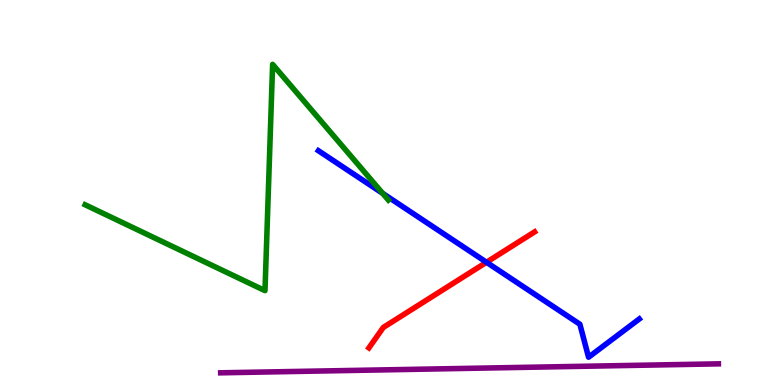[{'lines': ['blue', 'red'], 'intersections': [{'x': 6.28, 'y': 3.19}]}, {'lines': ['green', 'red'], 'intersections': []}, {'lines': ['purple', 'red'], 'intersections': []}, {'lines': ['blue', 'green'], 'intersections': [{'x': 4.94, 'y': 4.98}]}, {'lines': ['blue', 'purple'], 'intersections': []}, {'lines': ['green', 'purple'], 'intersections': []}]